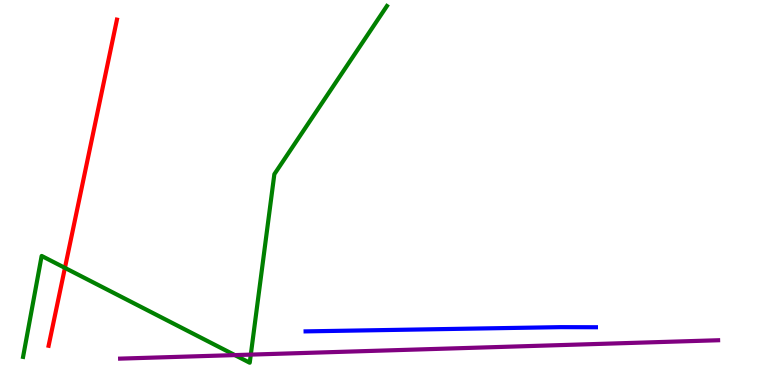[{'lines': ['blue', 'red'], 'intersections': []}, {'lines': ['green', 'red'], 'intersections': [{'x': 0.838, 'y': 3.04}]}, {'lines': ['purple', 'red'], 'intersections': []}, {'lines': ['blue', 'green'], 'intersections': []}, {'lines': ['blue', 'purple'], 'intersections': []}, {'lines': ['green', 'purple'], 'intersections': [{'x': 3.03, 'y': 0.777}, {'x': 3.24, 'y': 0.789}]}]